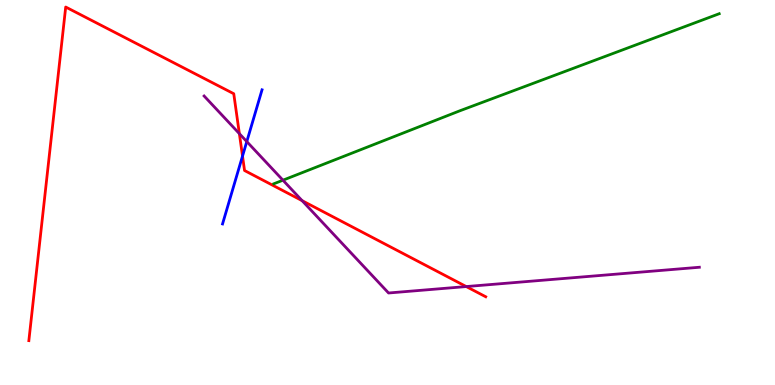[{'lines': ['blue', 'red'], 'intersections': [{'x': 3.13, 'y': 5.95}]}, {'lines': ['green', 'red'], 'intersections': []}, {'lines': ['purple', 'red'], 'intersections': [{'x': 3.09, 'y': 6.53}, {'x': 3.9, 'y': 4.79}, {'x': 6.02, 'y': 2.56}]}, {'lines': ['blue', 'green'], 'intersections': []}, {'lines': ['blue', 'purple'], 'intersections': [{'x': 3.18, 'y': 6.32}]}, {'lines': ['green', 'purple'], 'intersections': [{'x': 3.65, 'y': 5.32}]}]